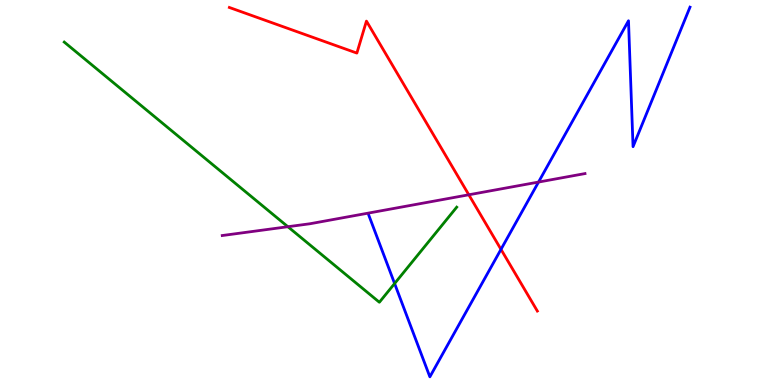[{'lines': ['blue', 'red'], 'intersections': [{'x': 6.46, 'y': 3.52}]}, {'lines': ['green', 'red'], 'intersections': []}, {'lines': ['purple', 'red'], 'intersections': [{'x': 6.05, 'y': 4.94}]}, {'lines': ['blue', 'green'], 'intersections': [{'x': 5.09, 'y': 2.64}]}, {'lines': ['blue', 'purple'], 'intersections': [{'x': 6.95, 'y': 5.27}]}, {'lines': ['green', 'purple'], 'intersections': [{'x': 3.71, 'y': 4.11}]}]